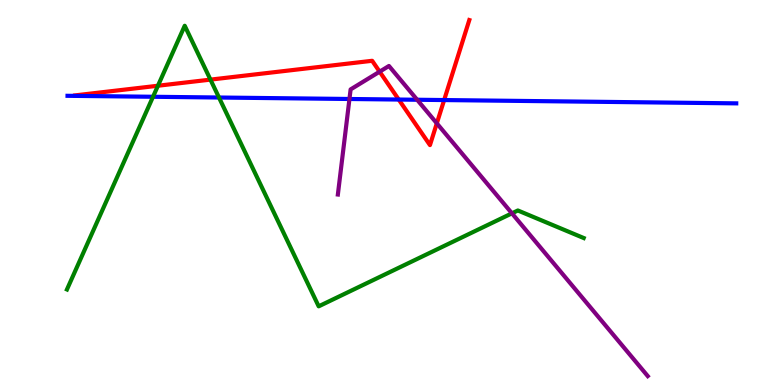[{'lines': ['blue', 'red'], 'intersections': [{'x': 5.14, 'y': 7.41}, {'x': 5.73, 'y': 7.4}]}, {'lines': ['green', 'red'], 'intersections': [{'x': 2.04, 'y': 7.77}, {'x': 2.72, 'y': 7.93}]}, {'lines': ['purple', 'red'], 'intersections': [{'x': 4.9, 'y': 8.14}, {'x': 5.64, 'y': 6.8}]}, {'lines': ['blue', 'green'], 'intersections': [{'x': 1.97, 'y': 7.49}, {'x': 2.83, 'y': 7.47}]}, {'lines': ['blue', 'purple'], 'intersections': [{'x': 4.51, 'y': 7.43}, {'x': 5.38, 'y': 7.41}]}, {'lines': ['green', 'purple'], 'intersections': [{'x': 6.61, 'y': 4.46}]}]